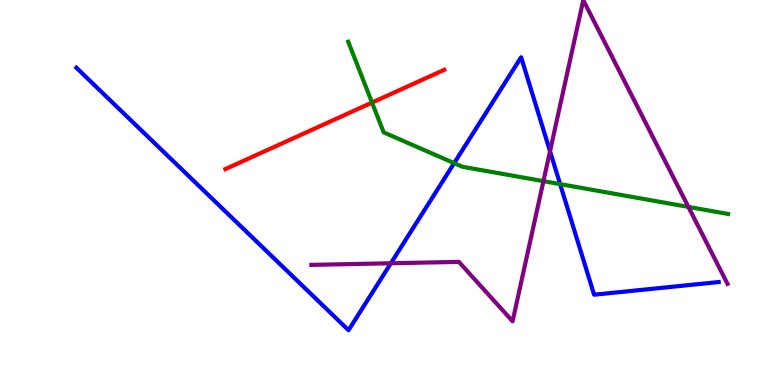[{'lines': ['blue', 'red'], 'intersections': []}, {'lines': ['green', 'red'], 'intersections': [{'x': 4.8, 'y': 7.34}]}, {'lines': ['purple', 'red'], 'intersections': []}, {'lines': ['blue', 'green'], 'intersections': [{'x': 5.86, 'y': 5.76}, {'x': 7.23, 'y': 5.22}]}, {'lines': ['blue', 'purple'], 'intersections': [{'x': 5.04, 'y': 3.16}, {'x': 7.1, 'y': 6.07}]}, {'lines': ['green', 'purple'], 'intersections': [{'x': 7.01, 'y': 5.29}, {'x': 8.88, 'y': 4.63}]}]